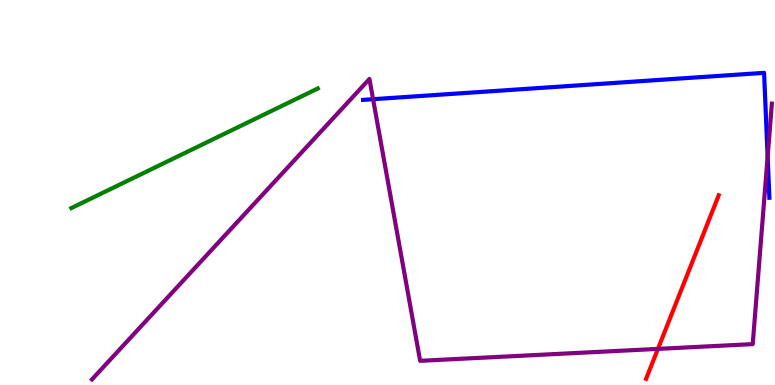[{'lines': ['blue', 'red'], 'intersections': []}, {'lines': ['green', 'red'], 'intersections': []}, {'lines': ['purple', 'red'], 'intersections': [{'x': 8.49, 'y': 0.938}]}, {'lines': ['blue', 'green'], 'intersections': []}, {'lines': ['blue', 'purple'], 'intersections': [{'x': 4.81, 'y': 7.42}, {'x': 9.91, 'y': 5.93}]}, {'lines': ['green', 'purple'], 'intersections': []}]